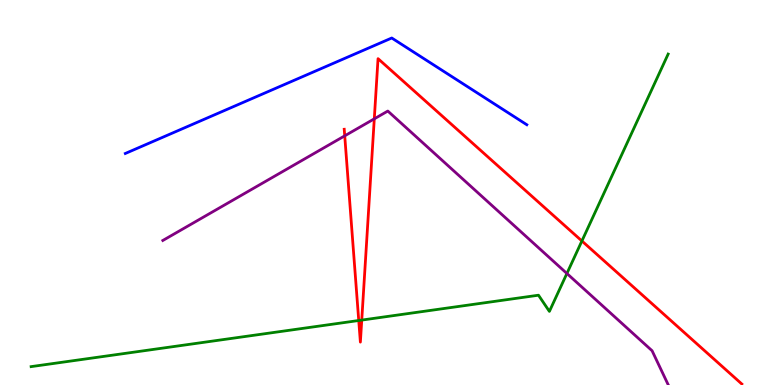[{'lines': ['blue', 'red'], 'intersections': []}, {'lines': ['green', 'red'], 'intersections': [{'x': 4.63, 'y': 1.68}, {'x': 4.67, 'y': 1.69}, {'x': 7.51, 'y': 3.74}]}, {'lines': ['purple', 'red'], 'intersections': [{'x': 4.45, 'y': 6.47}, {'x': 4.83, 'y': 6.91}]}, {'lines': ['blue', 'green'], 'intersections': []}, {'lines': ['blue', 'purple'], 'intersections': []}, {'lines': ['green', 'purple'], 'intersections': [{'x': 7.31, 'y': 2.9}]}]